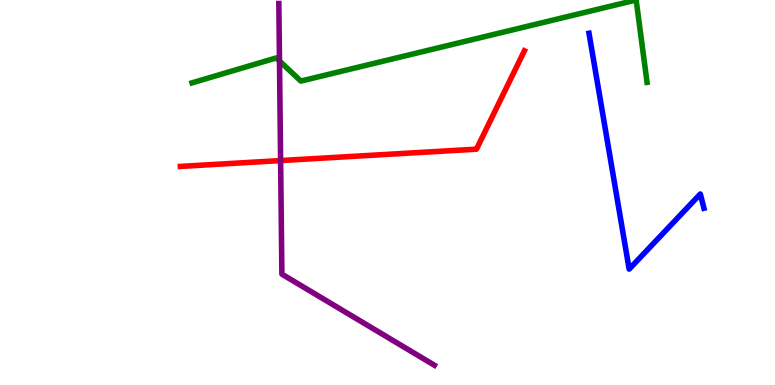[{'lines': ['blue', 'red'], 'intersections': []}, {'lines': ['green', 'red'], 'intersections': []}, {'lines': ['purple', 'red'], 'intersections': [{'x': 3.62, 'y': 5.83}]}, {'lines': ['blue', 'green'], 'intersections': []}, {'lines': ['blue', 'purple'], 'intersections': []}, {'lines': ['green', 'purple'], 'intersections': [{'x': 3.61, 'y': 8.42}]}]